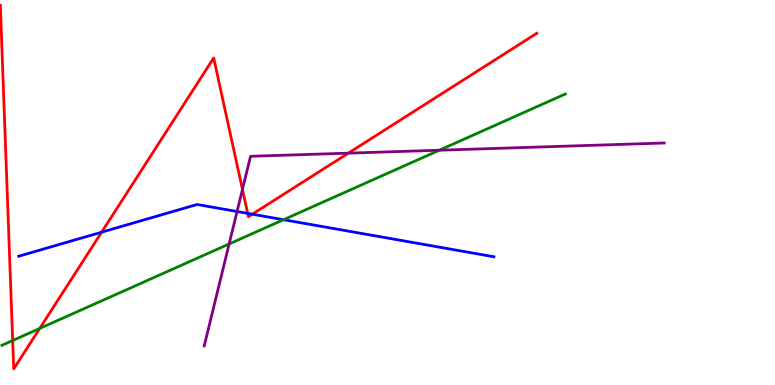[{'lines': ['blue', 'red'], 'intersections': [{'x': 1.31, 'y': 3.97}, {'x': 3.2, 'y': 4.46}, {'x': 3.26, 'y': 4.44}]}, {'lines': ['green', 'red'], 'intersections': [{'x': 0.164, 'y': 1.16}, {'x': 0.513, 'y': 1.47}]}, {'lines': ['purple', 'red'], 'intersections': [{'x': 3.13, 'y': 5.08}, {'x': 4.49, 'y': 6.02}]}, {'lines': ['blue', 'green'], 'intersections': [{'x': 3.66, 'y': 4.29}]}, {'lines': ['blue', 'purple'], 'intersections': [{'x': 3.06, 'y': 4.51}]}, {'lines': ['green', 'purple'], 'intersections': [{'x': 2.96, 'y': 3.66}, {'x': 5.67, 'y': 6.1}]}]